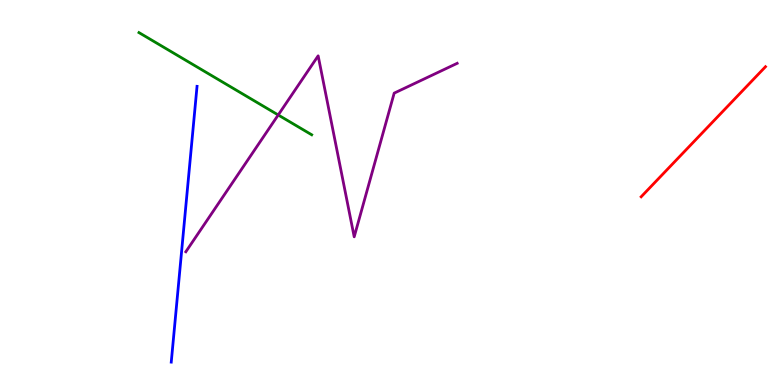[{'lines': ['blue', 'red'], 'intersections': []}, {'lines': ['green', 'red'], 'intersections': []}, {'lines': ['purple', 'red'], 'intersections': []}, {'lines': ['blue', 'green'], 'intersections': []}, {'lines': ['blue', 'purple'], 'intersections': []}, {'lines': ['green', 'purple'], 'intersections': [{'x': 3.59, 'y': 7.01}]}]